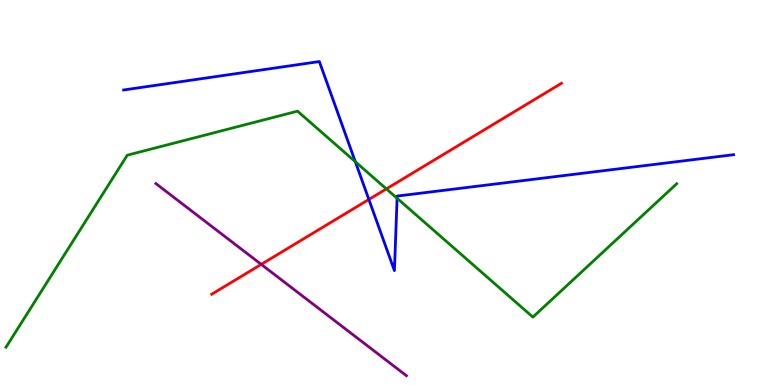[{'lines': ['blue', 'red'], 'intersections': [{'x': 4.76, 'y': 4.82}]}, {'lines': ['green', 'red'], 'intersections': [{'x': 4.99, 'y': 5.09}]}, {'lines': ['purple', 'red'], 'intersections': [{'x': 3.37, 'y': 3.13}]}, {'lines': ['blue', 'green'], 'intersections': [{'x': 4.58, 'y': 5.8}, {'x': 5.12, 'y': 4.85}]}, {'lines': ['blue', 'purple'], 'intersections': []}, {'lines': ['green', 'purple'], 'intersections': []}]